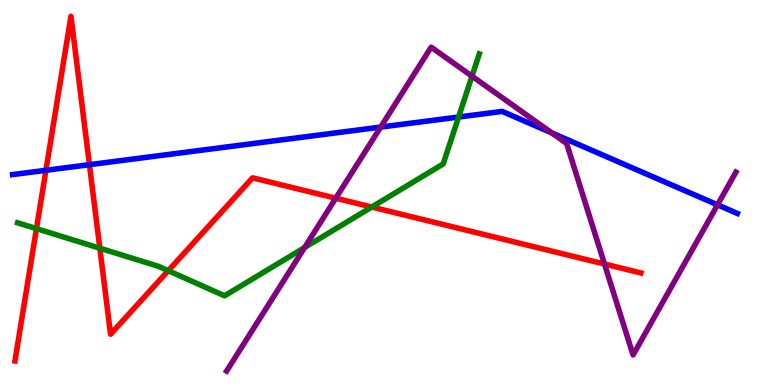[{'lines': ['blue', 'red'], 'intersections': [{'x': 0.593, 'y': 5.58}, {'x': 1.15, 'y': 5.72}]}, {'lines': ['green', 'red'], 'intersections': [{'x': 0.47, 'y': 4.06}, {'x': 1.29, 'y': 3.55}, {'x': 2.17, 'y': 2.97}, {'x': 4.8, 'y': 4.62}]}, {'lines': ['purple', 'red'], 'intersections': [{'x': 4.33, 'y': 4.85}, {'x': 7.8, 'y': 3.14}]}, {'lines': ['blue', 'green'], 'intersections': [{'x': 5.92, 'y': 6.96}]}, {'lines': ['blue', 'purple'], 'intersections': [{'x': 4.91, 'y': 6.7}, {'x': 7.12, 'y': 6.55}, {'x': 9.26, 'y': 4.68}]}, {'lines': ['green', 'purple'], 'intersections': [{'x': 3.93, 'y': 3.57}, {'x': 6.09, 'y': 8.02}]}]